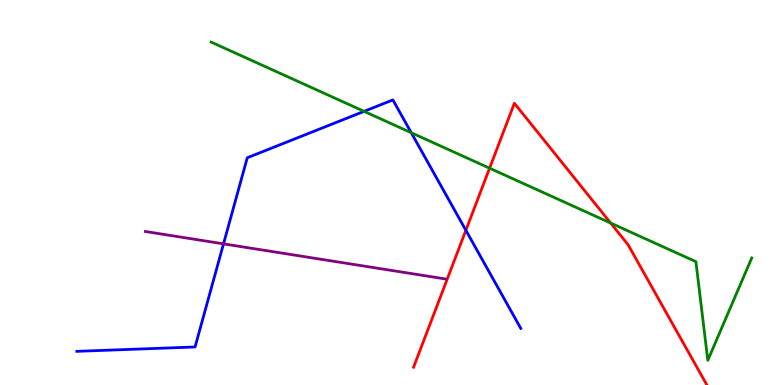[{'lines': ['blue', 'red'], 'intersections': [{'x': 6.01, 'y': 4.02}]}, {'lines': ['green', 'red'], 'intersections': [{'x': 6.32, 'y': 5.63}, {'x': 7.88, 'y': 4.21}]}, {'lines': ['purple', 'red'], 'intersections': []}, {'lines': ['blue', 'green'], 'intersections': [{'x': 4.7, 'y': 7.11}, {'x': 5.31, 'y': 6.55}]}, {'lines': ['blue', 'purple'], 'intersections': [{'x': 2.88, 'y': 3.67}]}, {'lines': ['green', 'purple'], 'intersections': []}]